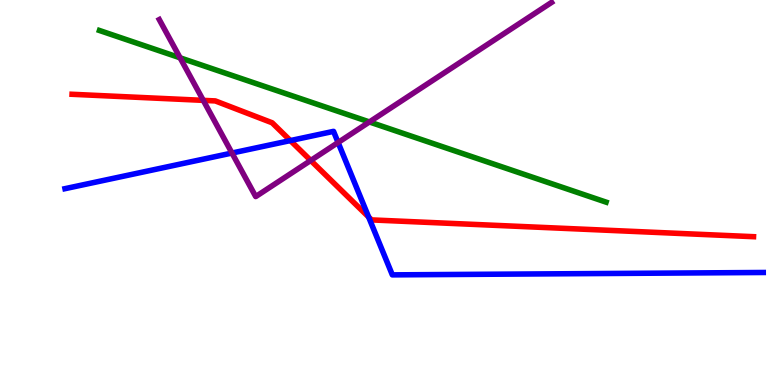[{'lines': ['blue', 'red'], 'intersections': [{'x': 3.75, 'y': 6.35}, {'x': 4.76, 'y': 4.36}]}, {'lines': ['green', 'red'], 'intersections': []}, {'lines': ['purple', 'red'], 'intersections': [{'x': 2.62, 'y': 7.39}, {'x': 4.01, 'y': 5.83}]}, {'lines': ['blue', 'green'], 'intersections': []}, {'lines': ['blue', 'purple'], 'intersections': [{'x': 2.99, 'y': 6.03}, {'x': 4.36, 'y': 6.3}]}, {'lines': ['green', 'purple'], 'intersections': [{'x': 2.32, 'y': 8.5}, {'x': 4.77, 'y': 6.83}]}]